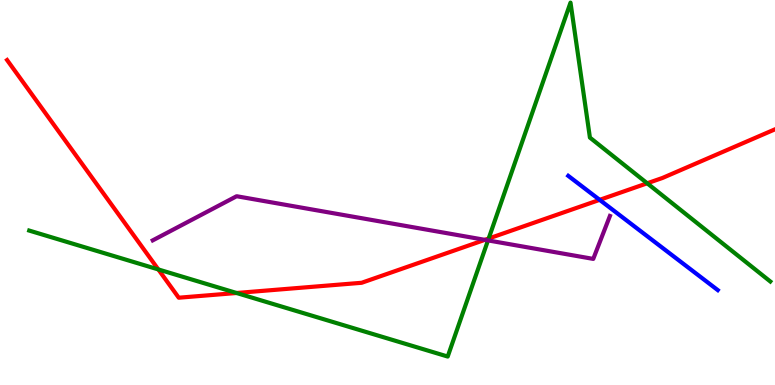[{'lines': ['blue', 'red'], 'intersections': [{'x': 7.74, 'y': 4.81}]}, {'lines': ['green', 'red'], 'intersections': [{'x': 2.04, 'y': 3.0}, {'x': 3.05, 'y': 2.39}, {'x': 6.31, 'y': 3.8}, {'x': 8.35, 'y': 5.24}]}, {'lines': ['purple', 'red'], 'intersections': [{'x': 6.26, 'y': 3.77}]}, {'lines': ['blue', 'green'], 'intersections': []}, {'lines': ['blue', 'purple'], 'intersections': []}, {'lines': ['green', 'purple'], 'intersections': [{'x': 6.3, 'y': 3.76}]}]